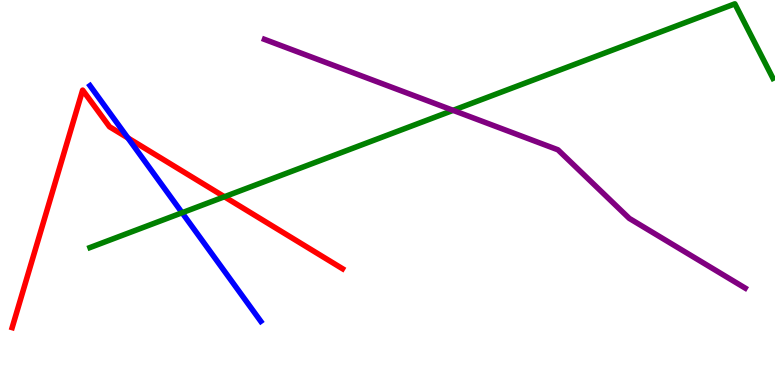[{'lines': ['blue', 'red'], 'intersections': [{'x': 1.65, 'y': 6.42}]}, {'lines': ['green', 'red'], 'intersections': [{'x': 2.9, 'y': 4.89}]}, {'lines': ['purple', 'red'], 'intersections': []}, {'lines': ['blue', 'green'], 'intersections': [{'x': 2.35, 'y': 4.47}]}, {'lines': ['blue', 'purple'], 'intersections': []}, {'lines': ['green', 'purple'], 'intersections': [{'x': 5.85, 'y': 7.13}]}]